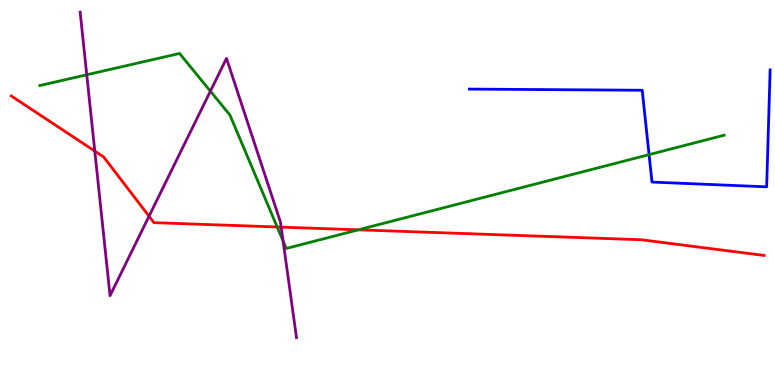[{'lines': ['blue', 'red'], 'intersections': []}, {'lines': ['green', 'red'], 'intersections': [{'x': 3.58, 'y': 4.1}, {'x': 4.62, 'y': 4.03}]}, {'lines': ['purple', 'red'], 'intersections': [{'x': 1.22, 'y': 6.08}, {'x': 1.92, 'y': 4.38}, {'x': 3.63, 'y': 4.1}]}, {'lines': ['blue', 'green'], 'intersections': [{'x': 8.38, 'y': 5.98}]}, {'lines': ['blue', 'purple'], 'intersections': []}, {'lines': ['green', 'purple'], 'intersections': [{'x': 1.12, 'y': 8.06}, {'x': 2.71, 'y': 7.63}, {'x': 3.65, 'y': 3.74}]}]